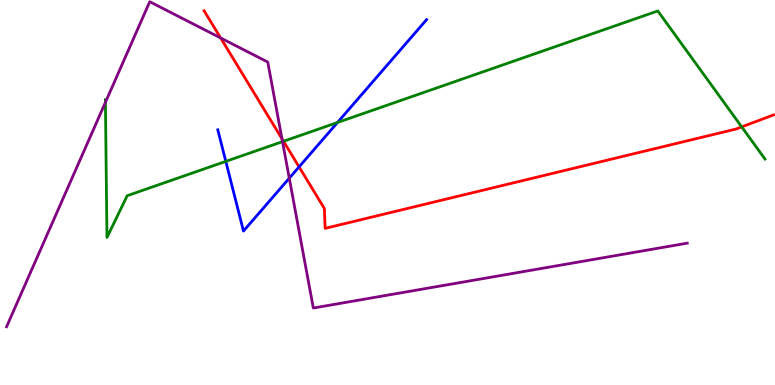[{'lines': ['blue', 'red'], 'intersections': [{'x': 3.86, 'y': 5.67}]}, {'lines': ['green', 'red'], 'intersections': [{'x': 3.66, 'y': 6.33}, {'x': 9.57, 'y': 6.7}]}, {'lines': ['purple', 'red'], 'intersections': [{'x': 2.85, 'y': 9.01}, {'x': 3.64, 'y': 6.39}]}, {'lines': ['blue', 'green'], 'intersections': [{'x': 2.91, 'y': 5.81}, {'x': 4.35, 'y': 6.82}]}, {'lines': ['blue', 'purple'], 'intersections': [{'x': 3.73, 'y': 5.37}]}, {'lines': ['green', 'purple'], 'intersections': [{'x': 1.36, 'y': 7.34}, {'x': 3.65, 'y': 6.32}]}]